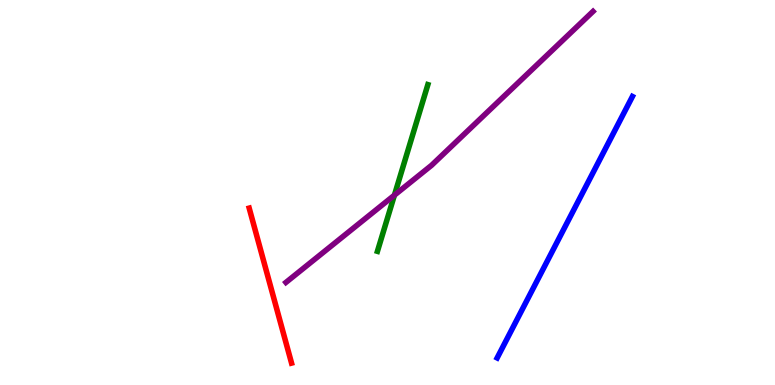[{'lines': ['blue', 'red'], 'intersections': []}, {'lines': ['green', 'red'], 'intersections': []}, {'lines': ['purple', 'red'], 'intersections': []}, {'lines': ['blue', 'green'], 'intersections': []}, {'lines': ['blue', 'purple'], 'intersections': []}, {'lines': ['green', 'purple'], 'intersections': [{'x': 5.09, 'y': 4.93}]}]